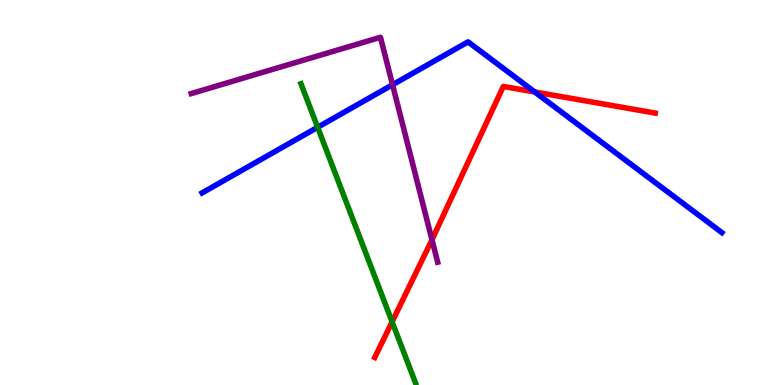[{'lines': ['blue', 'red'], 'intersections': [{'x': 6.9, 'y': 7.61}]}, {'lines': ['green', 'red'], 'intersections': [{'x': 5.06, 'y': 1.64}]}, {'lines': ['purple', 'red'], 'intersections': [{'x': 5.57, 'y': 3.77}]}, {'lines': ['blue', 'green'], 'intersections': [{'x': 4.1, 'y': 6.69}]}, {'lines': ['blue', 'purple'], 'intersections': [{'x': 5.07, 'y': 7.8}]}, {'lines': ['green', 'purple'], 'intersections': []}]